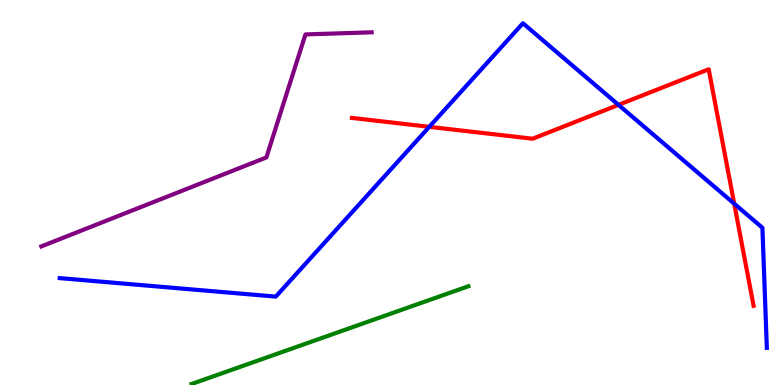[{'lines': ['blue', 'red'], 'intersections': [{'x': 5.54, 'y': 6.71}, {'x': 7.98, 'y': 7.28}, {'x': 9.47, 'y': 4.71}]}, {'lines': ['green', 'red'], 'intersections': []}, {'lines': ['purple', 'red'], 'intersections': []}, {'lines': ['blue', 'green'], 'intersections': []}, {'lines': ['blue', 'purple'], 'intersections': []}, {'lines': ['green', 'purple'], 'intersections': []}]